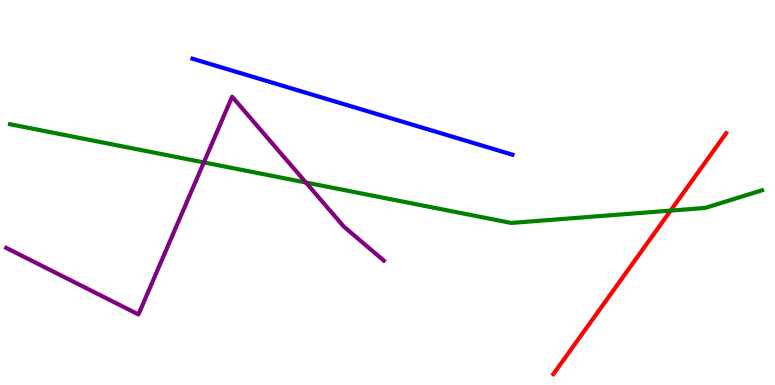[{'lines': ['blue', 'red'], 'intersections': []}, {'lines': ['green', 'red'], 'intersections': [{'x': 8.65, 'y': 4.53}]}, {'lines': ['purple', 'red'], 'intersections': []}, {'lines': ['blue', 'green'], 'intersections': []}, {'lines': ['blue', 'purple'], 'intersections': []}, {'lines': ['green', 'purple'], 'intersections': [{'x': 2.63, 'y': 5.78}, {'x': 3.95, 'y': 5.26}]}]